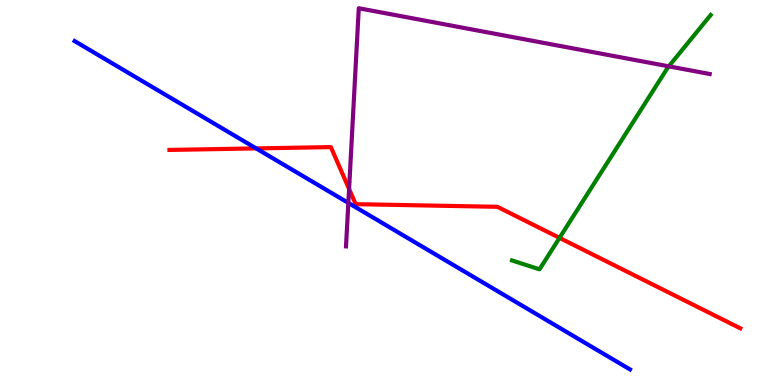[{'lines': ['blue', 'red'], 'intersections': [{'x': 3.31, 'y': 6.15}]}, {'lines': ['green', 'red'], 'intersections': [{'x': 7.22, 'y': 3.82}]}, {'lines': ['purple', 'red'], 'intersections': [{'x': 4.5, 'y': 5.09}]}, {'lines': ['blue', 'green'], 'intersections': []}, {'lines': ['blue', 'purple'], 'intersections': [{'x': 4.49, 'y': 4.73}]}, {'lines': ['green', 'purple'], 'intersections': [{'x': 8.63, 'y': 8.28}]}]